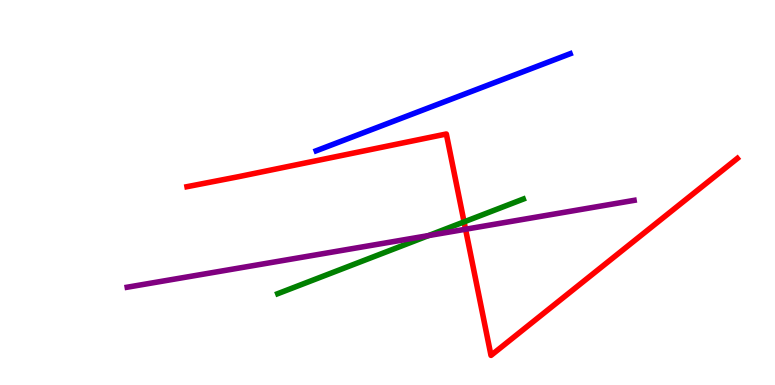[{'lines': ['blue', 'red'], 'intersections': []}, {'lines': ['green', 'red'], 'intersections': [{'x': 5.99, 'y': 4.24}]}, {'lines': ['purple', 'red'], 'intersections': [{'x': 6.01, 'y': 4.05}]}, {'lines': ['blue', 'green'], 'intersections': []}, {'lines': ['blue', 'purple'], 'intersections': []}, {'lines': ['green', 'purple'], 'intersections': [{'x': 5.53, 'y': 3.88}]}]